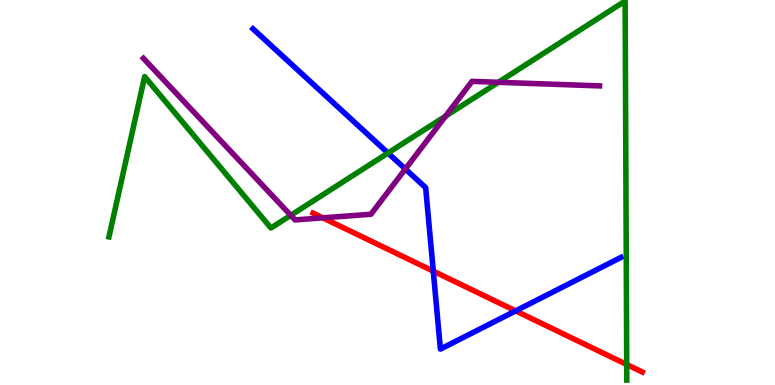[{'lines': ['blue', 'red'], 'intersections': [{'x': 5.59, 'y': 2.96}, {'x': 6.65, 'y': 1.92}]}, {'lines': ['green', 'red'], 'intersections': [{'x': 8.09, 'y': 0.533}]}, {'lines': ['purple', 'red'], 'intersections': [{'x': 4.17, 'y': 4.34}]}, {'lines': ['blue', 'green'], 'intersections': [{'x': 5.01, 'y': 6.03}]}, {'lines': ['blue', 'purple'], 'intersections': [{'x': 5.23, 'y': 5.61}]}, {'lines': ['green', 'purple'], 'intersections': [{'x': 3.75, 'y': 4.41}, {'x': 5.75, 'y': 6.98}, {'x': 6.43, 'y': 7.86}]}]